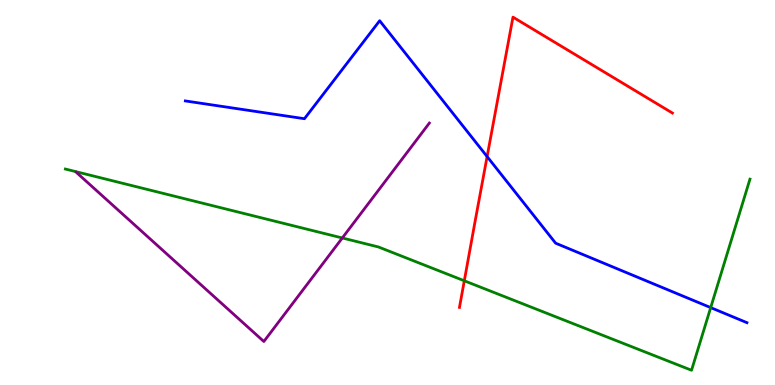[{'lines': ['blue', 'red'], 'intersections': [{'x': 6.29, 'y': 5.93}]}, {'lines': ['green', 'red'], 'intersections': [{'x': 5.99, 'y': 2.71}]}, {'lines': ['purple', 'red'], 'intersections': []}, {'lines': ['blue', 'green'], 'intersections': [{'x': 9.17, 'y': 2.01}]}, {'lines': ['blue', 'purple'], 'intersections': []}, {'lines': ['green', 'purple'], 'intersections': [{'x': 4.42, 'y': 3.82}]}]